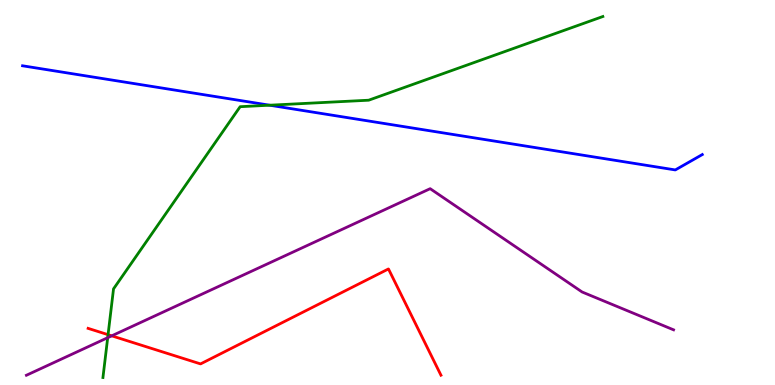[{'lines': ['blue', 'red'], 'intersections': []}, {'lines': ['green', 'red'], 'intersections': [{'x': 1.39, 'y': 1.31}]}, {'lines': ['purple', 'red'], 'intersections': [{'x': 1.44, 'y': 1.28}]}, {'lines': ['blue', 'green'], 'intersections': [{'x': 3.48, 'y': 7.27}]}, {'lines': ['blue', 'purple'], 'intersections': []}, {'lines': ['green', 'purple'], 'intersections': [{'x': 1.39, 'y': 1.23}]}]